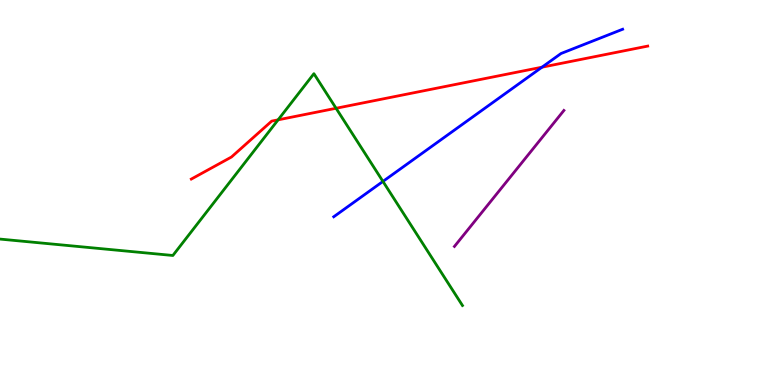[{'lines': ['blue', 'red'], 'intersections': [{'x': 6.99, 'y': 8.25}]}, {'lines': ['green', 'red'], 'intersections': [{'x': 3.59, 'y': 6.89}, {'x': 4.34, 'y': 7.19}]}, {'lines': ['purple', 'red'], 'intersections': []}, {'lines': ['blue', 'green'], 'intersections': [{'x': 4.94, 'y': 5.29}]}, {'lines': ['blue', 'purple'], 'intersections': []}, {'lines': ['green', 'purple'], 'intersections': []}]